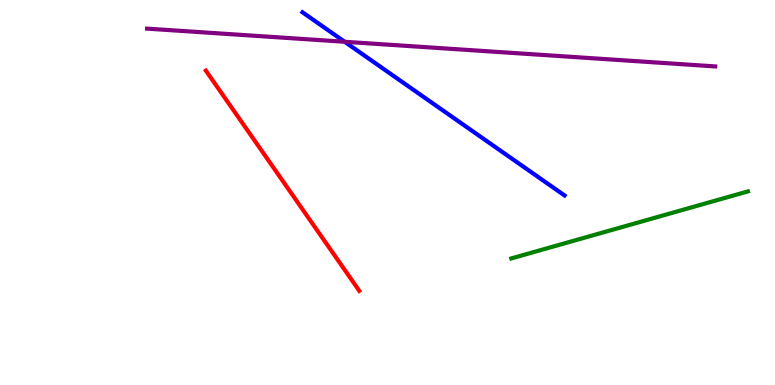[{'lines': ['blue', 'red'], 'intersections': []}, {'lines': ['green', 'red'], 'intersections': []}, {'lines': ['purple', 'red'], 'intersections': []}, {'lines': ['blue', 'green'], 'intersections': []}, {'lines': ['blue', 'purple'], 'intersections': [{'x': 4.45, 'y': 8.92}]}, {'lines': ['green', 'purple'], 'intersections': []}]